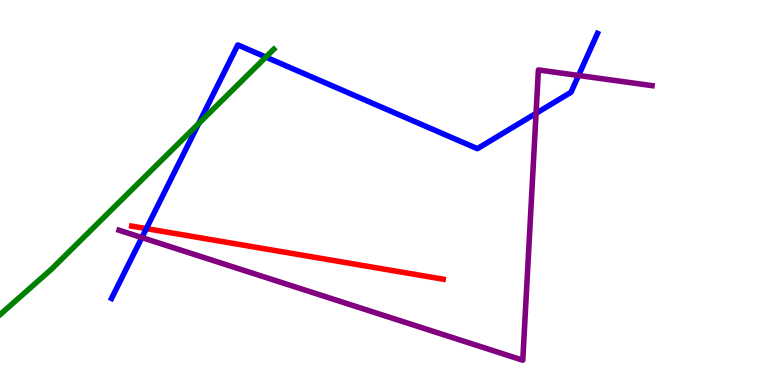[{'lines': ['blue', 'red'], 'intersections': [{'x': 1.89, 'y': 4.06}]}, {'lines': ['green', 'red'], 'intersections': []}, {'lines': ['purple', 'red'], 'intersections': []}, {'lines': ['blue', 'green'], 'intersections': [{'x': 2.56, 'y': 6.79}, {'x': 3.43, 'y': 8.52}]}, {'lines': ['blue', 'purple'], 'intersections': [{'x': 1.83, 'y': 3.83}, {'x': 6.92, 'y': 7.06}, {'x': 7.47, 'y': 8.04}]}, {'lines': ['green', 'purple'], 'intersections': []}]